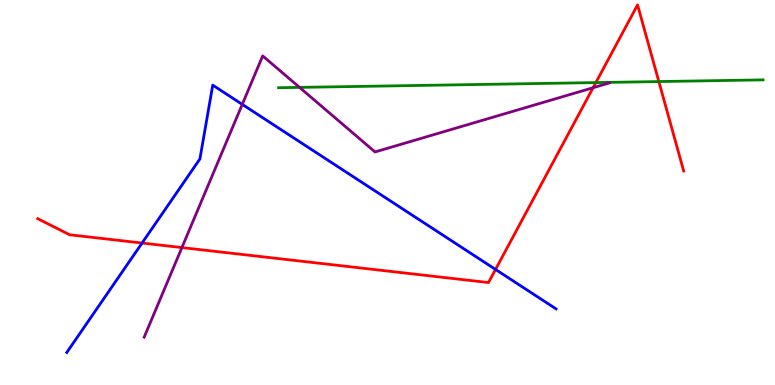[{'lines': ['blue', 'red'], 'intersections': [{'x': 1.83, 'y': 3.69}, {'x': 6.39, 'y': 3.0}]}, {'lines': ['green', 'red'], 'intersections': [{'x': 7.69, 'y': 7.85}, {'x': 8.5, 'y': 7.88}]}, {'lines': ['purple', 'red'], 'intersections': [{'x': 2.35, 'y': 3.57}, {'x': 7.65, 'y': 7.72}]}, {'lines': ['blue', 'green'], 'intersections': []}, {'lines': ['blue', 'purple'], 'intersections': [{'x': 3.13, 'y': 7.29}]}, {'lines': ['green', 'purple'], 'intersections': [{'x': 3.86, 'y': 7.73}]}]